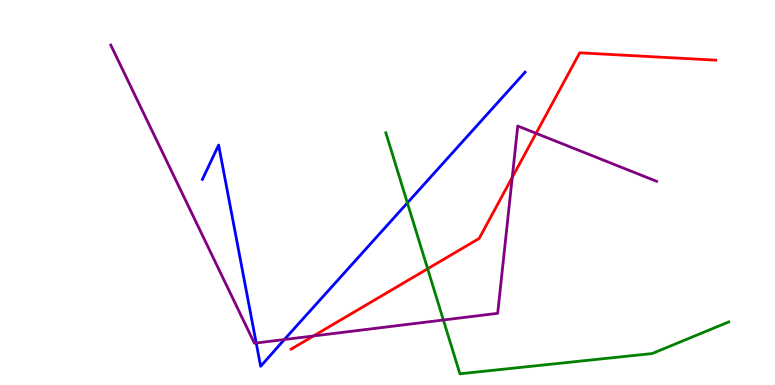[{'lines': ['blue', 'red'], 'intersections': []}, {'lines': ['green', 'red'], 'intersections': [{'x': 5.52, 'y': 3.02}]}, {'lines': ['purple', 'red'], 'intersections': [{'x': 4.05, 'y': 1.27}, {'x': 6.61, 'y': 5.39}, {'x': 6.92, 'y': 6.54}]}, {'lines': ['blue', 'green'], 'intersections': [{'x': 5.26, 'y': 4.73}]}, {'lines': ['blue', 'purple'], 'intersections': [{'x': 3.31, 'y': 1.09}, {'x': 3.67, 'y': 1.18}]}, {'lines': ['green', 'purple'], 'intersections': [{'x': 5.72, 'y': 1.69}]}]